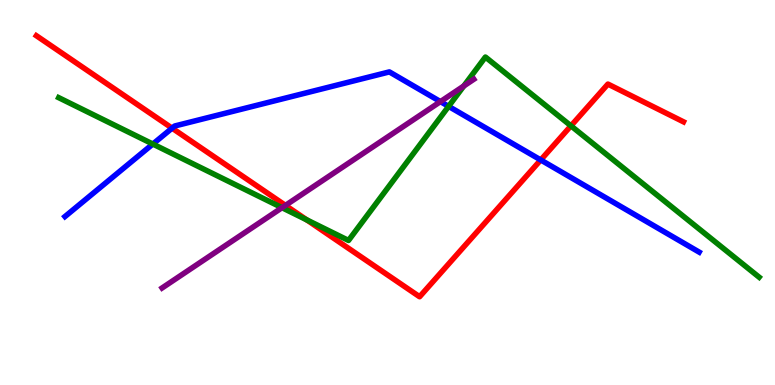[{'lines': ['blue', 'red'], 'intersections': [{'x': 2.22, 'y': 6.67}, {'x': 6.98, 'y': 5.85}]}, {'lines': ['green', 'red'], 'intersections': [{'x': 3.96, 'y': 4.29}, {'x': 7.37, 'y': 6.73}]}, {'lines': ['purple', 'red'], 'intersections': [{'x': 3.68, 'y': 4.67}]}, {'lines': ['blue', 'green'], 'intersections': [{'x': 1.97, 'y': 6.26}, {'x': 5.79, 'y': 7.24}]}, {'lines': ['blue', 'purple'], 'intersections': [{'x': 5.68, 'y': 7.36}]}, {'lines': ['green', 'purple'], 'intersections': [{'x': 3.64, 'y': 4.61}, {'x': 5.98, 'y': 7.77}]}]